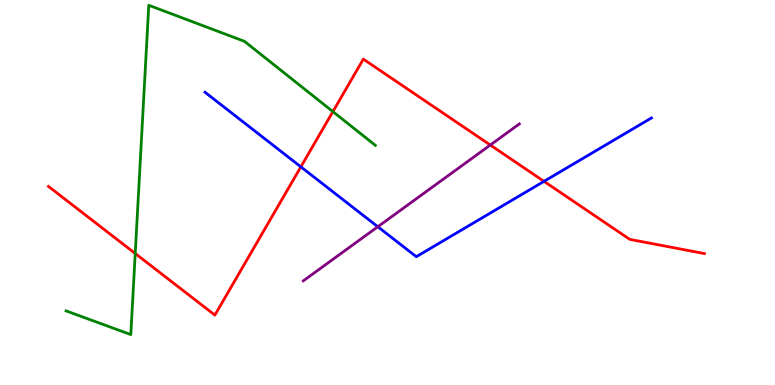[{'lines': ['blue', 'red'], 'intersections': [{'x': 3.88, 'y': 5.67}, {'x': 7.02, 'y': 5.29}]}, {'lines': ['green', 'red'], 'intersections': [{'x': 1.74, 'y': 3.42}, {'x': 4.3, 'y': 7.1}]}, {'lines': ['purple', 'red'], 'intersections': [{'x': 6.33, 'y': 6.23}]}, {'lines': ['blue', 'green'], 'intersections': []}, {'lines': ['blue', 'purple'], 'intersections': [{'x': 4.87, 'y': 4.11}]}, {'lines': ['green', 'purple'], 'intersections': []}]